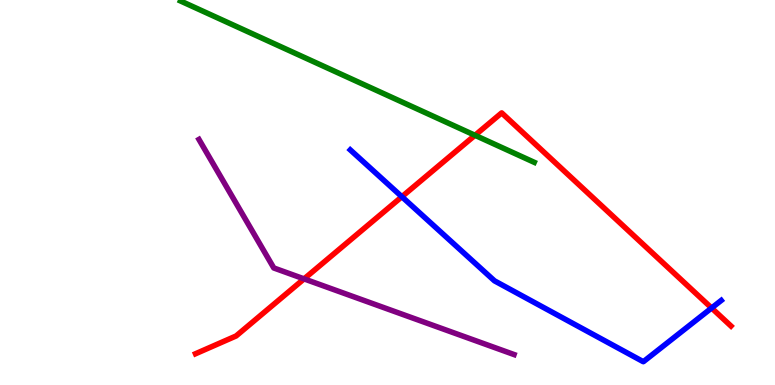[{'lines': ['blue', 'red'], 'intersections': [{'x': 5.19, 'y': 4.89}, {'x': 9.18, 'y': 2.0}]}, {'lines': ['green', 'red'], 'intersections': [{'x': 6.13, 'y': 6.49}]}, {'lines': ['purple', 'red'], 'intersections': [{'x': 3.92, 'y': 2.76}]}, {'lines': ['blue', 'green'], 'intersections': []}, {'lines': ['blue', 'purple'], 'intersections': []}, {'lines': ['green', 'purple'], 'intersections': []}]